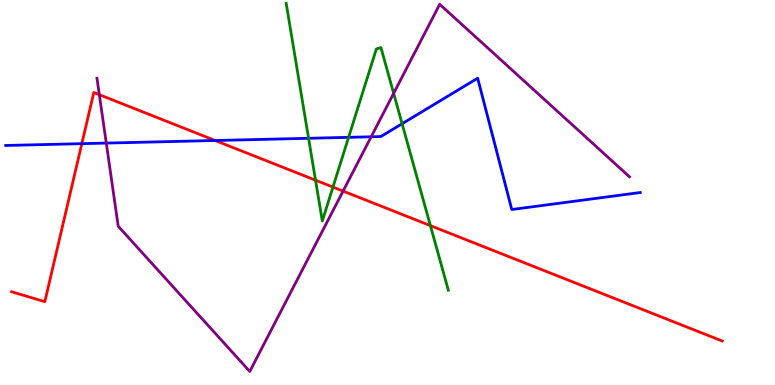[{'lines': ['blue', 'red'], 'intersections': [{'x': 1.06, 'y': 6.27}, {'x': 2.78, 'y': 6.35}]}, {'lines': ['green', 'red'], 'intersections': [{'x': 4.07, 'y': 5.32}, {'x': 4.3, 'y': 5.14}, {'x': 5.55, 'y': 4.14}]}, {'lines': ['purple', 'red'], 'intersections': [{'x': 1.28, 'y': 7.54}, {'x': 4.43, 'y': 5.04}]}, {'lines': ['blue', 'green'], 'intersections': [{'x': 3.98, 'y': 6.41}, {'x': 4.5, 'y': 6.43}, {'x': 5.19, 'y': 6.79}]}, {'lines': ['blue', 'purple'], 'intersections': [{'x': 1.37, 'y': 6.28}, {'x': 4.79, 'y': 6.45}]}, {'lines': ['green', 'purple'], 'intersections': [{'x': 5.08, 'y': 7.58}]}]